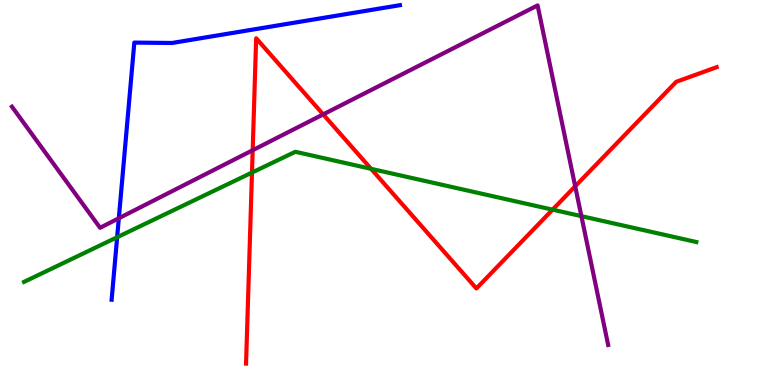[{'lines': ['blue', 'red'], 'intersections': []}, {'lines': ['green', 'red'], 'intersections': [{'x': 3.25, 'y': 5.52}, {'x': 4.79, 'y': 5.61}, {'x': 7.13, 'y': 4.55}]}, {'lines': ['purple', 'red'], 'intersections': [{'x': 3.26, 'y': 6.1}, {'x': 4.17, 'y': 7.03}, {'x': 7.42, 'y': 5.16}]}, {'lines': ['blue', 'green'], 'intersections': [{'x': 1.51, 'y': 3.84}]}, {'lines': ['blue', 'purple'], 'intersections': [{'x': 1.53, 'y': 4.33}]}, {'lines': ['green', 'purple'], 'intersections': [{'x': 7.5, 'y': 4.39}]}]